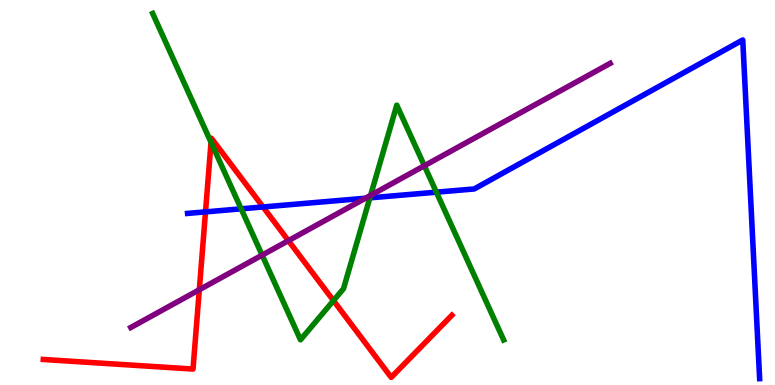[{'lines': ['blue', 'red'], 'intersections': [{'x': 2.65, 'y': 4.5}, {'x': 3.39, 'y': 4.62}]}, {'lines': ['green', 'red'], 'intersections': [{'x': 2.72, 'y': 6.3}, {'x': 4.3, 'y': 2.19}]}, {'lines': ['purple', 'red'], 'intersections': [{'x': 2.57, 'y': 2.47}, {'x': 3.72, 'y': 3.75}]}, {'lines': ['blue', 'green'], 'intersections': [{'x': 3.11, 'y': 4.58}, {'x': 4.77, 'y': 4.86}, {'x': 5.63, 'y': 5.01}]}, {'lines': ['blue', 'purple'], 'intersections': [{'x': 4.71, 'y': 4.85}]}, {'lines': ['green', 'purple'], 'intersections': [{'x': 3.38, 'y': 3.37}, {'x': 4.78, 'y': 4.93}, {'x': 5.48, 'y': 5.7}]}]